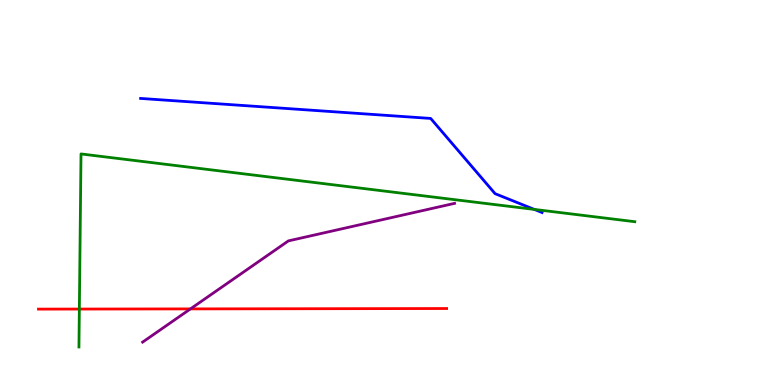[{'lines': ['blue', 'red'], 'intersections': []}, {'lines': ['green', 'red'], 'intersections': [{'x': 1.02, 'y': 1.97}]}, {'lines': ['purple', 'red'], 'intersections': [{'x': 2.46, 'y': 1.98}]}, {'lines': ['blue', 'green'], 'intersections': [{'x': 6.89, 'y': 4.56}]}, {'lines': ['blue', 'purple'], 'intersections': []}, {'lines': ['green', 'purple'], 'intersections': []}]